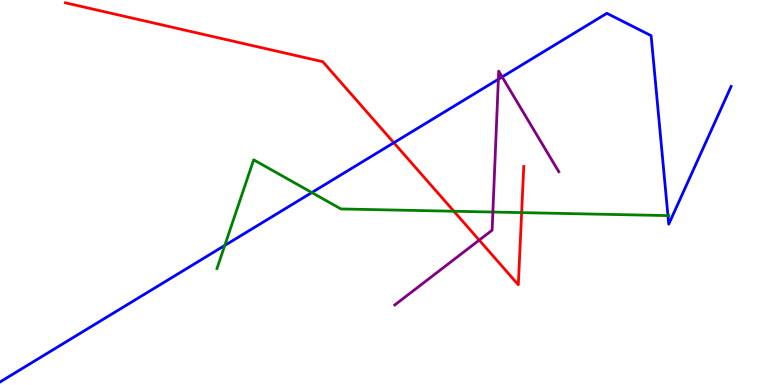[{'lines': ['blue', 'red'], 'intersections': [{'x': 5.08, 'y': 6.29}]}, {'lines': ['green', 'red'], 'intersections': [{'x': 5.86, 'y': 4.51}, {'x': 6.73, 'y': 4.48}]}, {'lines': ['purple', 'red'], 'intersections': [{'x': 6.18, 'y': 3.76}]}, {'lines': ['blue', 'green'], 'intersections': [{'x': 2.9, 'y': 3.62}, {'x': 4.02, 'y': 5.0}, {'x': 8.62, 'y': 4.4}]}, {'lines': ['blue', 'purple'], 'intersections': [{'x': 6.43, 'y': 7.94}, {'x': 6.48, 'y': 8.0}]}, {'lines': ['green', 'purple'], 'intersections': [{'x': 6.36, 'y': 4.49}]}]